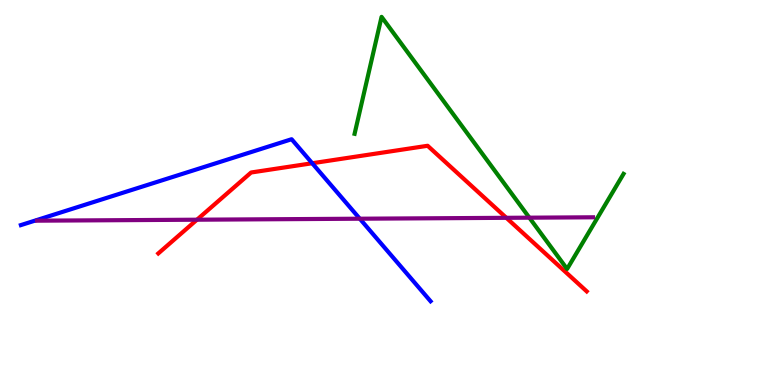[{'lines': ['blue', 'red'], 'intersections': [{'x': 4.03, 'y': 5.76}]}, {'lines': ['green', 'red'], 'intersections': []}, {'lines': ['purple', 'red'], 'intersections': [{'x': 2.54, 'y': 4.29}, {'x': 6.53, 'y': 4.34}]}, {'lines': ['blue', 'green'], 'intersections': []}, {'lines': ['blue', 'purple'], 'intersections': [{'x': 4.64, 'y': 4.32}]}, {'lines': ['green', 'purple'], 'intersections': [{'x': 6.83, 'y': 4.35}]}]